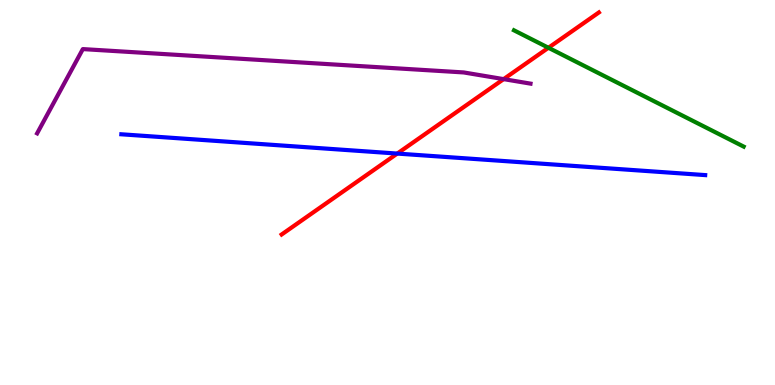[{'lines': ['blue', 'red'], 'intersections': [{'x': 5.13, 'y': 6.01}]}, {'lines': ['green', 'red'], 'intersections': [{'x': 7.08, 'y': 8.76}]}, {'lines': ['purple', 'red'], 'intersections': [{'x': 6.5, 'y': 7.94}]}, {'lines': ['blue', 'green'], 'intersections': []}, {'lines': ['blue', 'purple'], 'intersections': []}, {'lines': ['green', 'purple'], 'intersections': []}]